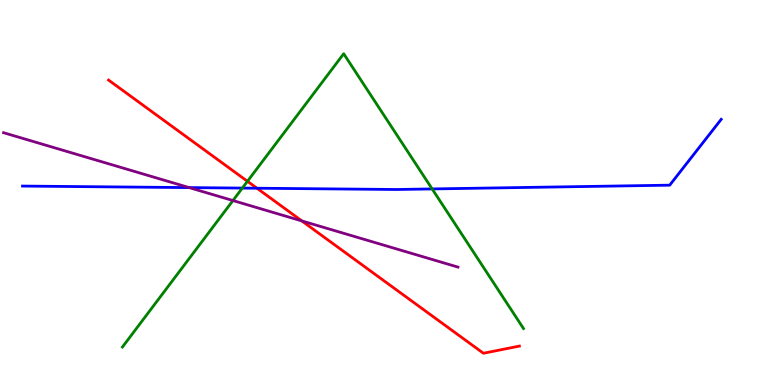[{'lines': ['blue', 'red'], 'intersections': [{'x': 3.32, 'y': 5.11}]}, {'lines': ['green', 'red'], 'intersections': [{'x': 3.19, 'y': 5.29}]}, {'lines': ['purple', 'red'], 'intersections': [{'x': 3.89, 'y': 4.26}]}, {'lines': ['blue', 'green'], 'intersections': [{'x': 3.13, 'y': 5.11}, {'x': 5.58, 'y': 5.09}]}, {'lines': ['blue', 'purple'], 'intersections': [{'x': 2.44, 'y': 5.13}]}, {'lines': ['green', 'purple'], 'intersections': [{'x': 3.01, 'y': 4.79}]}]